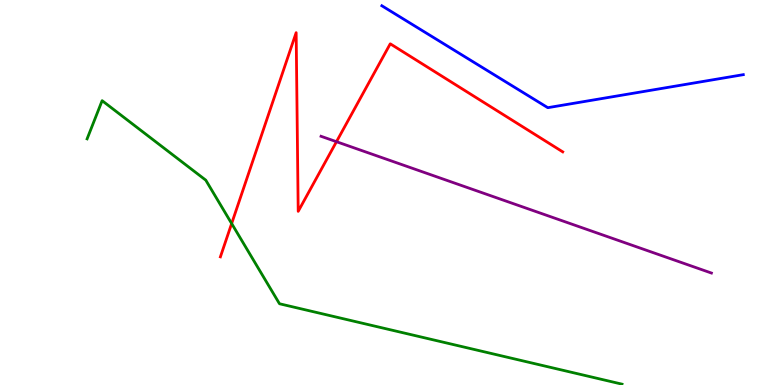[{'lines': ['blue', 'red'], 'intersections': []}, {'lines': ['green', 'red'], 'intersections': [{'x': 2.99, 'y': 4.19}]}, {'lines': ['purple', 'red'], 'intersections': [{'x': 4.34, 'y': 6.32}]}, {'lines': ['blue', 'green'], 'intersections': []}, {'lines': ['blue', 'purple'], 'intersections': []}, {'lines': ['green', 'purple'], 'intersections': []}]